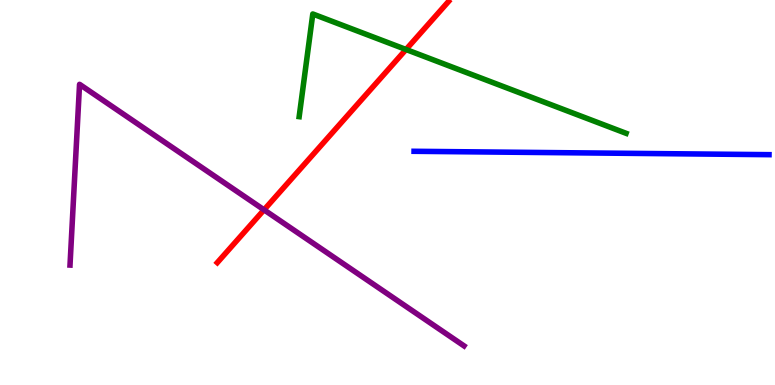[{'lines': ['blue', 'red'], 'intersections': []}, {'lines': ['green', 'red'], 'intersections': [{'x': 5.24, 'y': 8.71}]}, {'lines': ['purple', 'red'], 'intersections': [{'x': 3.41, 'y': 4.55}]}, {'lines': ['blue', 'green'], 'intersections': []}, {'lines': ['blue', 'purple'], 'intersections': []}, {'lines': ['green', 'purple'], 'intersections': []}]